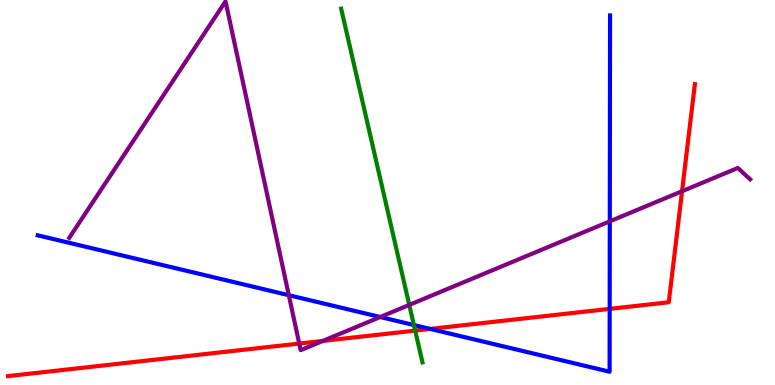[{'lines': ['blue', 'red'], 'intersections': [{'x': 5.55, 'y': 1.46}, {'x': 7.87, 'y': 1.98}]}, {'lines': ['green', 'red'], 'intersections': [{'x': 5.36, 'y': 1.41}]}, {'lines': ['purple', 'red'], 'intersections': [{'x': 3.86, 'y': 1.08}, {'x': 4.17, 'y': 1.14}, {'x': 8.8, 'y': 5.03}]}, {'lines': ['blue', 'green'], 'intersections': [{'x': 5.34, 'y': 1.56}]}, {'lines': ['blue', 'purple'], 'intersections': [{'x': 3.73, 'y': 2.33}, {'x': 4.91, 'y': 1.77}, {'x': 7.87, 'y': 4.25}]}, {'lines': ['green', 'purple'], 'intersections': [{'x': 5.28, 'y': 2.08}]}]